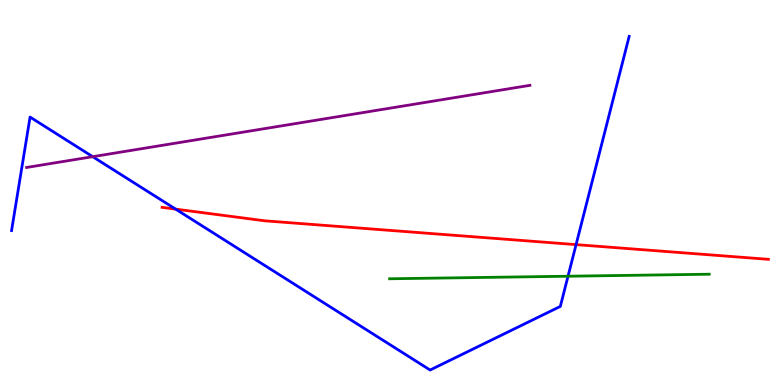[{'lines': ['blue', 'red'], 'intersections': [{'x': 2.27, 'y': 4.57}, {'x': 7.43, 'y': 3.65}]}, {'lines': ['green', 'red'], 'intersections': []}, {'lines': ['purple', 'red'], 'intersections': []}, {'lines': ['blue', 'green'], 'intersections': [{'x': 7.33, 'y': 2.83}]}, {'lines': ['blue', 'purple'], 'intersections': [{'x': 1.2, 'y': 5.93}]}, {'lines': ['green', 'purple'], 'intersections': []}]